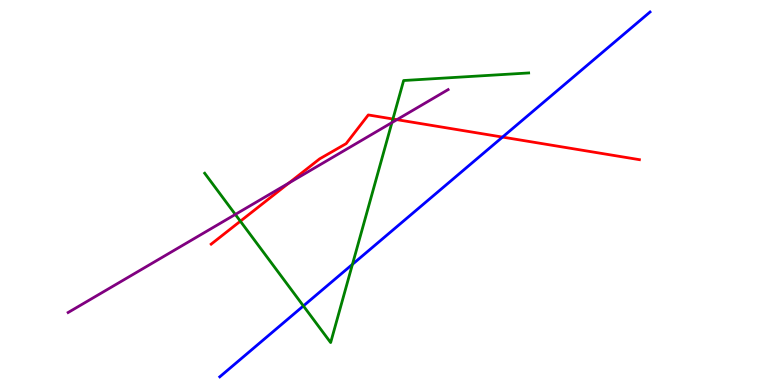[{'lines': ['blue', 'red'], 'intersections': [{'x': 6.48, 'y': 6.44}]}, {'lines': ['green', 'red'], 'intersections': [{'x': 3.1, 'y': 4.25}, {'x': 5.07, 'y': 6.91}]}, {'lines': ['purple', 'red'], 'intersections': [{'x': 3.73, 'y': 5.25}, {'x': 5.12, 'y': 6.89}]}, {'lines': ['blue', 'green'], 'intersections': [{'x': 3.91, 'y': 2.05}, {'x': 4.55, 'y': 3.13}]}, {'lines': ['blue', 'purple'], 'intersections': []}, {'lines': ['green', 'purple'], 'intersections': [{'x': 3.04, 'y': 4.43}, {'x': 5.06, 'y': 6.82}]}]